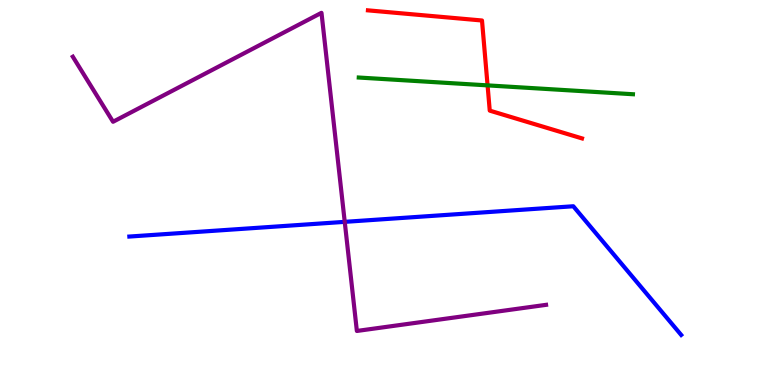[{'lines': ['blue', 'red'], 'intersections': []}, {'lines': ['green', 'red'], 'intersections': [{'x': 6.29, 'y': 7.78}]}, {'lines': ['purple', 'red'], 'intersections': []}, {'lines': ['blue', 'green'], 'intersections': []}, {'lines': ['blue', 'purple'], 'intersections': [{'x': 4.45, 'y': 4.24}]}, {'lines': ['green', 'purple'], 'intersections': []}]